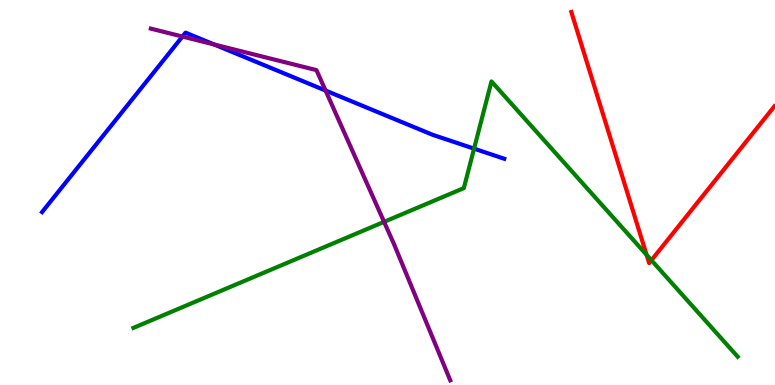[{'lines': ['blue', 'red'], 'intersections': []}, {'lines': ['green', 'red'], 'intersections': [{'x': 8.34, 'y': 3.38}, {'x': 8.41, 'y': 3.24}]}, {'lines': ['purple', 'red'], 'intersections': []}, {'lines': ['blue', 'green'], 'intersections': [{'x': 6.12, 'y': 6.14}]}, {'lines': ['blue', 'purple'], 'intersections': [{'x': 2.35, 'y': 9.05}, {'x': 2.76, 'y': 8.84}, {'x': 4.2, 'y': 7.65}]}, {'lines': ['green', 'purple'], 'intersections': [{'x': 4.96, 'y': 4.24}]}]